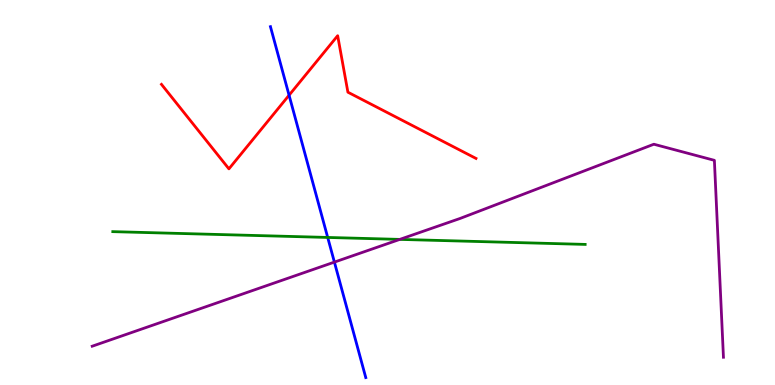[{'lines': ['blue', 'red'], 'intersections': [{'x': 3.73, 'y': 7.53}]}, {'lines': ['green', 'red'], 'intersections': []}, {'lines': ['purple', 'red'], 'intersections': []}, {'lines': ['blue', 'green'], 'intersections': [{'x': 4.23, 'y': 3.83}]}, {'lines': ['blue', 'purple'], 'intersections': [{'x': 4.31, 'y': 3.19}]}, {'lines': ['green', 'purple'], 'intersections': [{'x': 5.16, 'y': 3.78}]}]